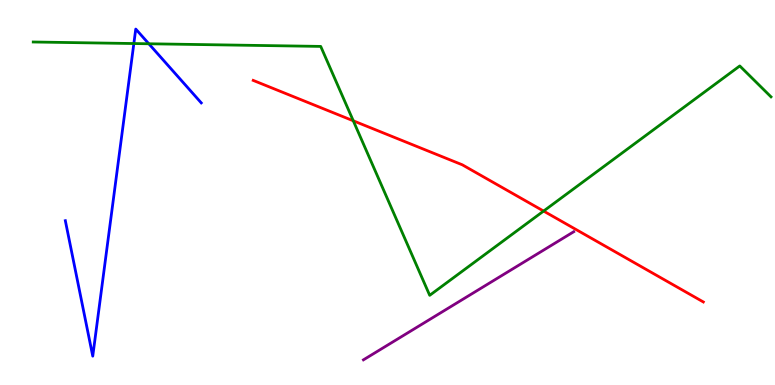[{'lines': ['blue', 'red'], 'intersections': []}, {'lines': ['green', 'red'], 'intersections': [{'x': 4.56, 'y': 6.86}, {'x': 7.01, 'y': 4.52}]}, {'lines': ['purple', 'red'], 'intersections': []}, {'lines': ['blue', 'green'], 'intersections': [{'x': 1.73, 'y': 8.87}, {'x': 1.92, 'y': 8.86}]}, {'lines': ['blue', 'purple'], 'intersections': []}, {'lines': ['green', 'purple'], 'intersections': []}]